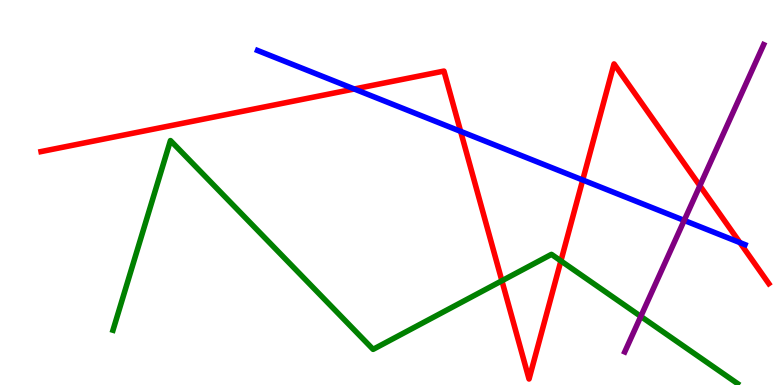[{'lines': ['blue', 'red'], 'intersections': [{'x': 4.57, 'y': 7.69}, {'x': 5.94, 'y': 6.59}, {'x': 7.52, 'y': 5.32}, {'x': 9.55, 'y': 3.7}]}, {'lines': ['green', 'red'], 'intersections': [{'x': 6.48, 'y': 2.71}, {'x': 7.24, 'y': 3.22}]}, {'lines': ['purple', 'red'], 'intersections': [{'x': 9.03, 'y': 5.18}]}, {'lines': ['blue', 'green'], 'intersections': []}, {'lines': ['blue', 'purple'], 'intersections': [{'x': 8.83, 'y': 4.27}]}, {'lines': ['green', 'purple'], 'intersections': [{'x': 8.27, 'y': 1.78}]}]